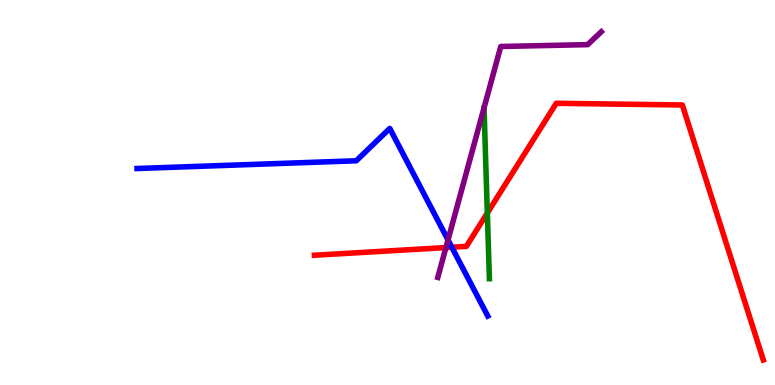[{'lines': ['blue', 'red'], 'intersections': [{'x': 5.83, 'y': 3.58}]}, {'lines': ['green', 'red'], 'intersections': [{'x': 6.29, 'y': 4.47}]}, {'lines': ['purple', 'red'], 'intersections': [{'x': 5.75, 'y': 3.57}]}, {'lines': ['blue', 'green'], 'intersections': []}, {'lines': ['blue', 'purple'], 'intersections': [{'x': 5.78, 'y': 3.77}]}, {'lines': ['green', 'purple'], 'intersections': []}]